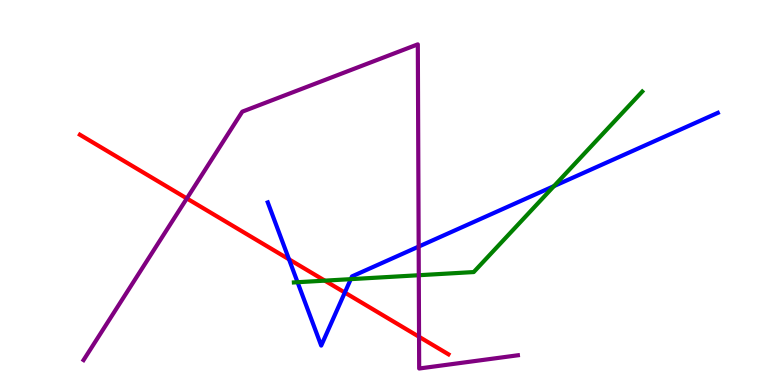[{'lines': ['blue', 'red'], 'intersections': [{'x': 3.73, 'y': 3.26}, {'x': 4.45, 'y': 2.4}]}, {'lines': ['green', 'red'], 'intersections': [{'x': 4.19, 'y': 2.71}]}, {'lines': ['purple', 'red'], 'intersections': [{'x': 2.41, 'y': 4.85}, {'x': 5.41, 'y': 1.25}]}, {'lines': ['blue', 'green'], 'intersections': [{'x': 3.84, 'y': 2.67}, {'x': 4.53, 'y': 2.75}, {'x': 7.15, 'y': 5.17}]}, {'lines': ['blue', 'purple'], 'intersections': [{'x': 5.4, 'y': 3.6}]}, {'lines': ['green', 'purple'], 'intersections': [{'x': 5.4, 'y': 2.85}]}]